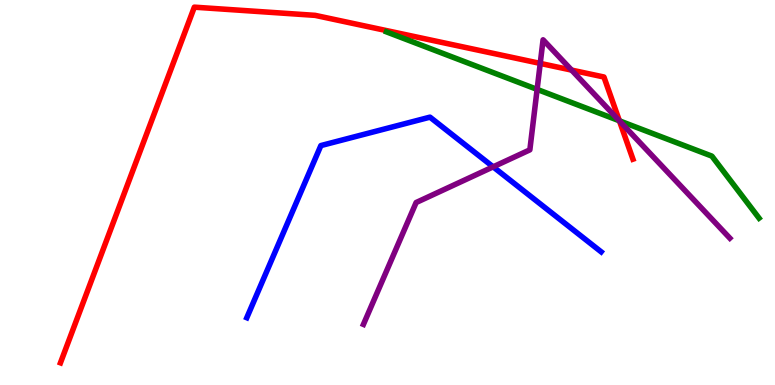[{'lines': ['blue', 'red'], 'intersections': []}, {'lines': ['green', 'red'], 'intersections': [{'x': 7.99, 'y': 6.86}]}, {'lines': ['purple', 'red'], 'intersections': [{'x': 6.97, 'y': 8.35}, {'x': 7.38, 'y': 8.18}, {'x': 7.99, 'y': 6.86}]}, {'lines': ['blue', 'green'], 'intersections': []}, {'lines': ['blue', 'purple'], 'intersections': [{'x': 6.36, 'y': 5.67}]}, {'lines': ['green', 'purple'], 'intersections': [{'x': 6.93, 'y': 7.68}, {'x': 7.99, 'y': 6.86}]}]